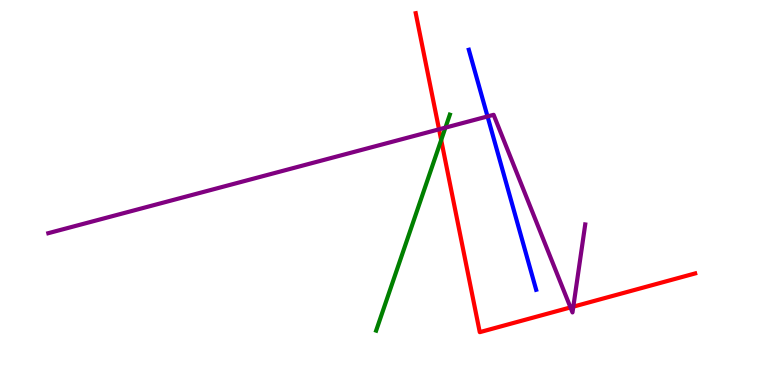[{'lines': ['blue', 'red'], 'intersections': []}, {'lines': ['green', 'red'], 'intersections': [{'x': 5.69, 'y': 6.36}]}, {'lines': ['purple', 'red'], 'intersections': [{'x': 5.67, 'y': 6.64}, {'x': 7.36, 'y': 2.02}, {'x': 7.4, 'y': 2.04}]}, {'lines': ['blue', 'green'], 'intersections': []}, {'lines': ['blue', 'purple'], 'intersections': [{'x': 6.29, 'y': 6.98}]}, {'lines': ['green', 'purple'], 'intersections': [{'x': 5.75, 'y': 6.68}]}]